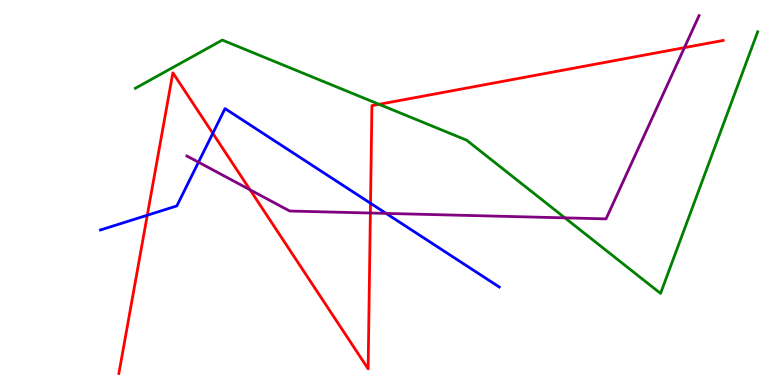[{'lines': ['blue', 'red'], 'intersections': [{'x': 1.9, 'y': 4.41}, {'x': 2.75, 'y': 6.54}, {'x': 4.78, 'y': 4.72}]}, {'lines': ['green', 'red'], 'intersections': [{'x': 4.89, 'y': 7.29}]}, {'lines': ['purple', 'red'], 'intersections': [{'x': 3.23, 'y': 5.07}, {'x': 4.78, 'y': 4.47}, {'x': 8.83, 'y': 8.76}]}, {'lines': ['blue', 'green'], 'intersections': []}, {'lines': ['blue', 'purple'], 'intersections': [{'x': 2.56, 'y': 5.79}, {'x': 4.98, 'y': 4.46}]}, {'lines': ['green', 'purple'], 'intersections': [{'x': 7.29, 'y': 4.34}]}]